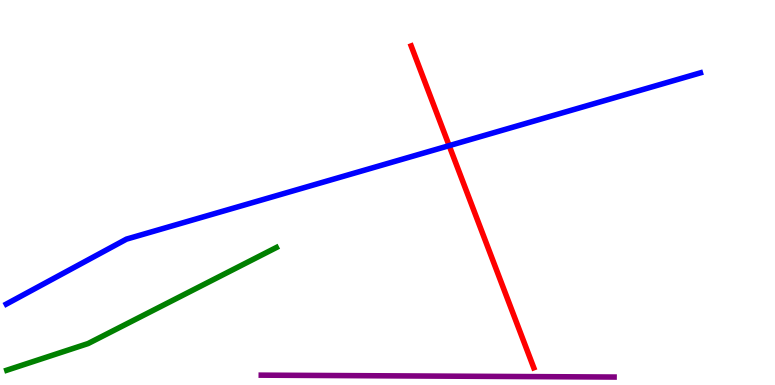[{'lines': ['blue', 'red'], 'intersections': [{'x': 5.8, 'y': 6.22}]}, {'lines': ['green', 'red'], 'intersections': []}, {'lines': ['purple', 'red'], 'intersections': []}, {'lines': ['blue', 'green'], 'intersections': []}, {'lines': ['blue', 'purple'], 'intersections': []}, {'lines': ['green', 'purple'], 'intersections': []}]